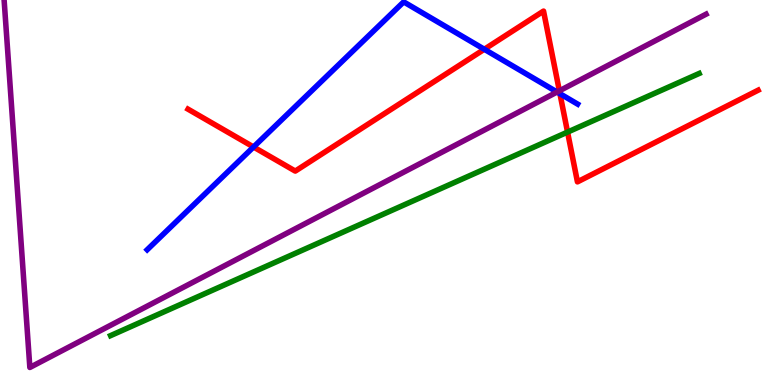[{'lines': ['blue', 'red'], 'intersections': [{'x': 3.27, 'y': 6.18}, {'x': 6.25, 'y': 8.72}, {'x': 7.23, 'y': 7.57}]}, {'lines': ['green', 'red'], 'intersections': [{'x': 7.32, 'y': 6.57}]}, {'lines': ['purple', 'red'], 'intersections': [{'x': 7.22, 'y': 7.64}]}, {'lines': ['blue', 'green'], 'intersections': []}, {'lines': ['blue', 'purple'], 'intersections': [{'x': 7.19, 'y': 7.61}]}, {'lines': ['green', 'purple'], 'intersections': []}]